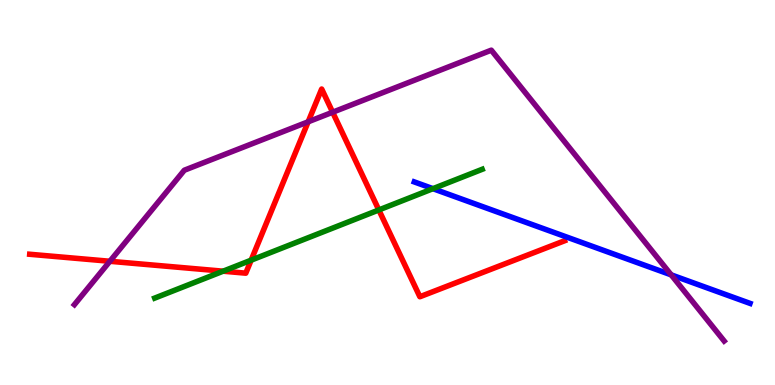[{'lines': ['blue', 'red'], 'intersections': []}, {'lines': ['green', 'red'], 'intersections': [{'x': 2.88, 'y': 2.96}, {'x': 3.24, 'y': 3.24}, {'x': 4.89, 'y': 4.55}]}, {'lines': ['purple', 'red'], 'intersections': [{'x': 1.42, 'y': 3.21}, {'x': 3.98, 'y': 6.84}, {'x': 4.29, 'y': 7.09}]}, {'lines': ['blue', 'green'], 'intersections': [{'x': 5.59, 'y': 5.1}]}, {'lines': ['blue', 'purple'], 'intersections': [{'x': 8.66, 'y': 2.86}]}, {'lines': ['green', 'purple'], 'intersections': []}]